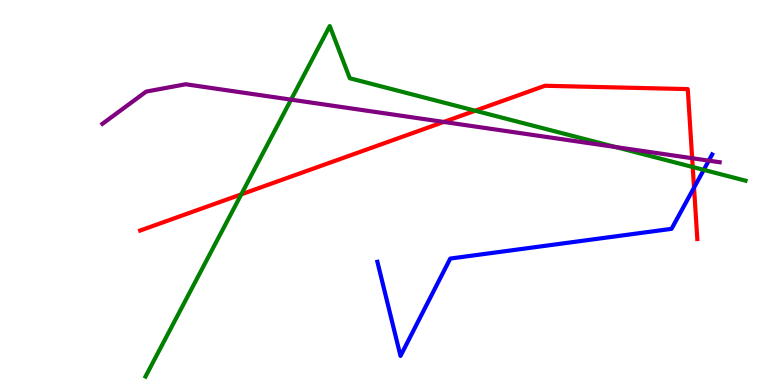[{'lines': ['blue', 'red'], 'intersections': [{'x': 8.96, 'y': 5.13}]}, {'lines': ['green', 'red'], 'intersections': [{'x': 3.11, 'y': 4.95}, {'x': 6.13, 'y': 7.12}, {'x': 8.94, 'y': 5.66}]}, {'lines': ['purple', 'red'], 'intersections': [{'x': 5.73, 'y': 6.83}, {'x': 8.93, 'y': 5.89}]}, {'lines': ['blue', 'green'], 'intersections': [{'x': 9.08, 'y': 5.59}]}, {'lines': ['blue', 'purple'], 'intersections': [{'x': 9.15, 'y': 5.83}]}, {'lines': ['green', 'purple'], 'intersections': [{'x': 3.76, 'y': 7.41}, {'x': 7.94, 'y': 6.18}]}]